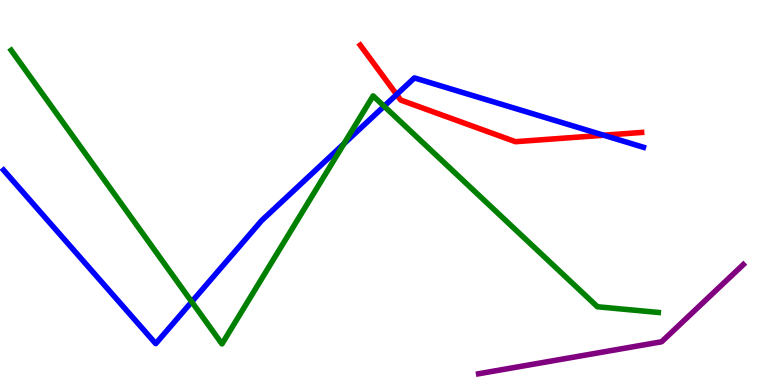[{'lines': ['blue', 'red'], 'intersections': [{'x': 5.12, 'y': 7.54}, {'x': 7.79, 'y': 6.49}]}, {'lines': ['green', 'red'], 'intersections': []}, {'lines': ['purple', 'red'], 'intersections': []}, {'lines': ['blue', 'green'], 'intersections': [{'x': 2.47, 'y': 2.16}, {'x': 4.44, 'y': 6.27}, {'x': 4.96, 'y': 7.24}]}, {'lines': ['blue', 'purple'], 'intersections': []}, {'lines': ['green', 'purple'], 'intersections': []}]